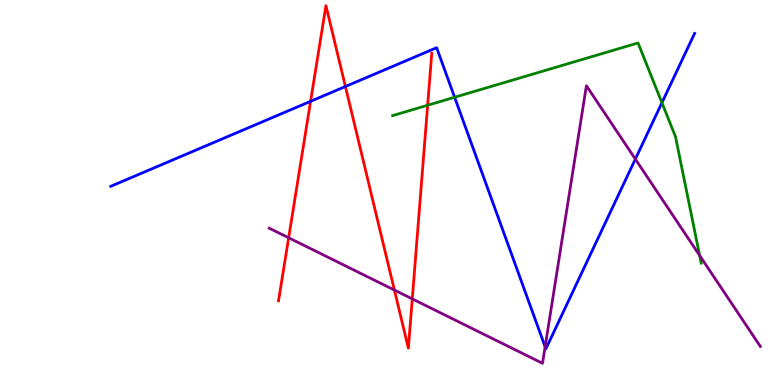[{'lines': ['blue', 'red'], 'intersections': [{'x': 4.01, 'y': 7.37}, {'x': 4.46, 'y': 7.75}]}, {'lines': ['green', 'red'], 'intersections': [{'x': 5.52, 'y': 7.27}]}, {'lines': ['purple', 'red'], 'intersections': [{'x': 3.72, 'y': 3.82}, {'x': 5.09, 'y': 2.47}, {'x': 5.32, 'y': 2.24}]}, {'lines': ['blue', 'green'], 'intersections': [{'x': 5.87, 'y': 7.47}, {'x': 8.54, 'y': 7.33}]}, {'lines': ['blue', 'purple'], 'intersections': [{'x': 7.03, 'y': 0.994}, {'x': 8.2, 'y': 5.87}]}, {'lines': ['green', 'purple'], 'intersections': [{'x': 9.03, 'y': 3.36}]}]